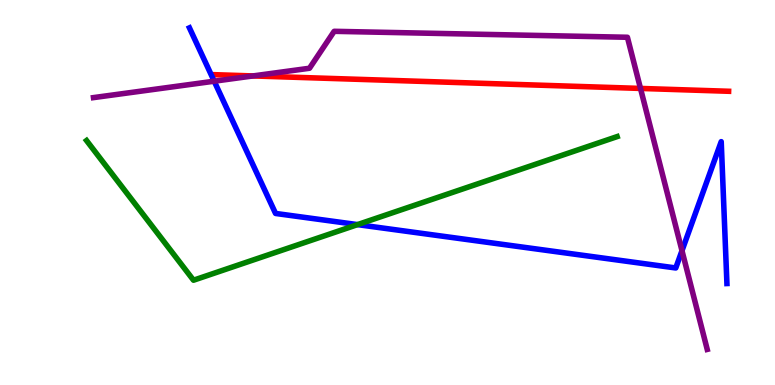[{'lines': ['blue', 'red'], 'intersections': []}, {'lines': ['green', 'red'], 'intersections': []}, {'lines': ['purple', 'red'], 'intersections': [{'x': 3.26, 'y': 8.03}, {'x': 8.26, 'y': 7.7}]}, {'lines': ['blue', 'green'], 'intersections': [{'x': 4.61, 'y': 4.17}]}, {'lines': ['blue', 'purple'], 'intersections': [{'x': 2.76, 'y': 7.89}, {'x': 8.8, 'y': 3.49}]}, {'lines': ['green', 'purple'], 'intersections': []}]